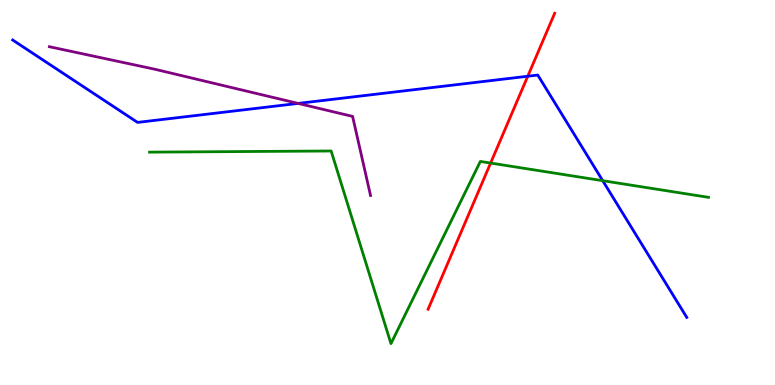[{'lines': ['blue', 'red'], 'intersections': [{'x': 6.81, 'y': 8.02}]}, {'lines': ['green', 'red'], 'intersections': [{'x': 6.33, 'y': 5.76}]}, {'lines': ['purple', 'red'], 'intersections': []}, {'lines': ['blue', 'green'], 'intersections': [{'x': 7.78, 'y': 5.31}]}, {'lines': ['blue', 'purple'], 'intersections': [{'x': 3.85, 'y': 7.31}]}, {'lines': ['green', 'purple'], 'intersections': []}]